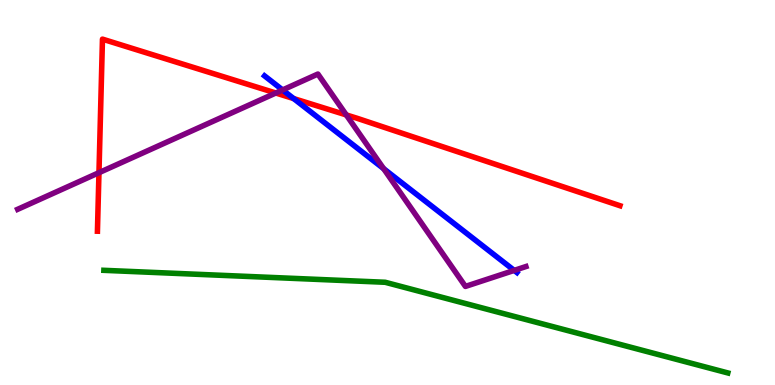[{'lines': ['blue', 'red'], 'intersections': [{'x': 3.79, 'y': 7.44}]}, {'lines': ['green', 'red'], 'intersections': []}, {'lines': ['purple', 'red'], 'intersections': [{'x': 1.28, 'y': 5.51}, {'x': 3.56, 'y': 7.58}, {'x': 4.47, 'y': 7.01}]}, {'lines': ['blue', 'green'], 'intersections': []}, {'lines': ['blue', 'purple'], 'intersections': [{'x': 3.65, 'y': 7.66}, {'x': 4.95, 'y': 5.62}, {'x': 6.63, 'y': 2.98}]}, {'lines': ['green', 'purple'], 'intersections': []}]